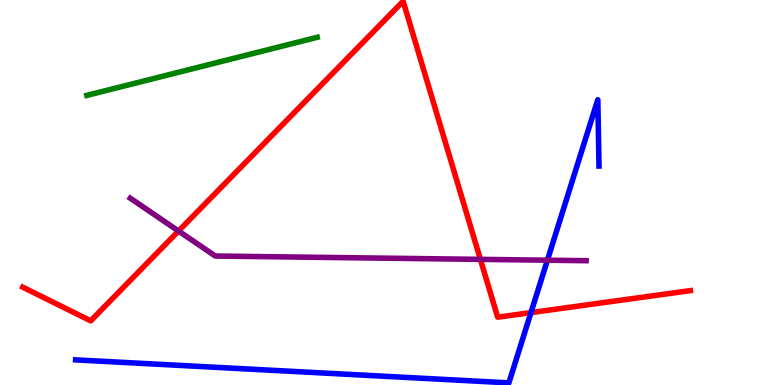[{'lines': ['blue', 'red'], 'intersections': [{'x': 6.85, 'y': 1.88}]}, {'lines': ['green', 'red'], 'intersections': []}, {'lines': ['purple', 'red'], 'intersections': [{'x': 2.3, 'y': 4.0}, {'x': 6.2, 'y': 3.26}]}, {'lines': ['blue', 'green'], 'intersections': []}, {'lines': ['blue', 'purple'], 'intersections': [{'x': 7.06, 'y': 3.24}]}, {'lines': ['green', 'purple'], 'intersections': []}]